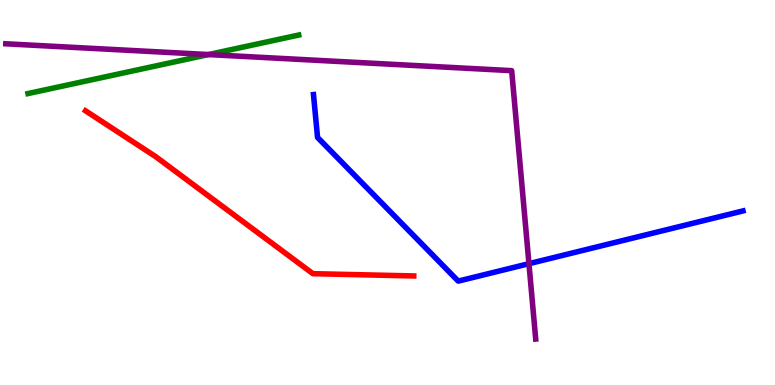[{'lines': ['blue', 'red'], 'intersections': []}, {'lines': ['green', 'red'], 'intersections': []}, {'lines': ['purple', 'red'], 'intersections': []}, {'lines': ['blue', 'green'], 'intersections': []}, {'lines': ['blue', 'purple'], 'intersections': [{'x': 6.83, 'y': 3.15}]}, {'lines': ['green', 'purple'], 'intersections': [{'x': 2.69, 'y': 8.58}]}]